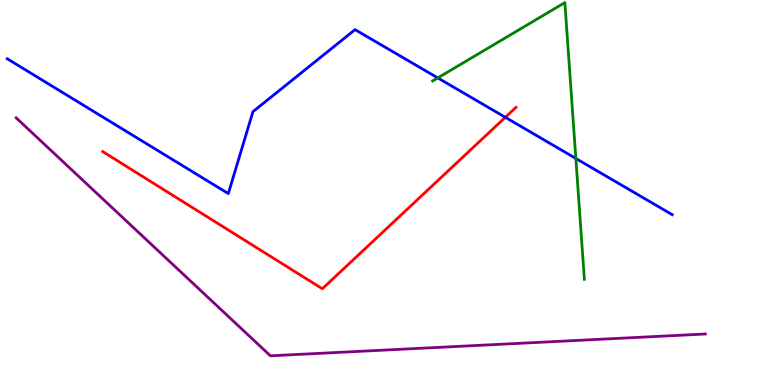[{'lines': ['blue', 'red'], 'intersections': [{'x': 6.52, 'y': 6.95}]}, {'lines': ['green', 'red'], 'intersections': []}, {'lines': ['purple', 'red'], 'intersections': []}, {'lines': ['blue', 'green'], 'intersections': [{'x': 5.65, 'y': 7.98}, {'x': 7.43, 'y': 5.88}]}, {'lines': ['blue', 'purple'], 'intersections': []}, {'lines': ['green', 'purple'], 'intersections': []}]